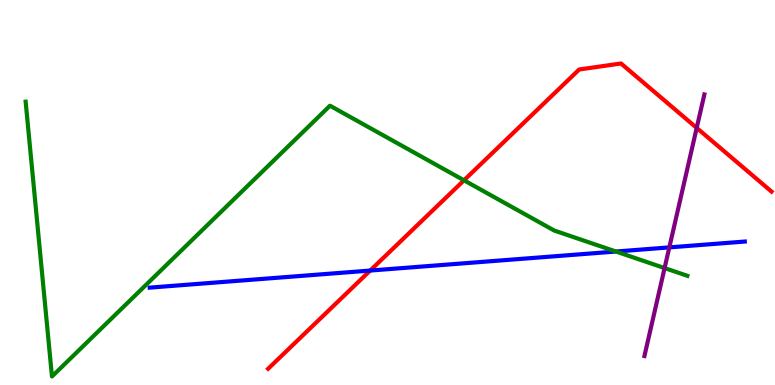[{'lines': ['blue', 'red'], 'intersections': [{'x': 4.78, 'y': 2.97}]}, {'lines': ['green', 'red'], 'intersections': [{'x': 5.99, 'y': 5.32}]}, {'lines': ['purple', 'red'], 'intersections': [{'x': 8.99, 'y': 6.68}]}, {'lines': ['blue', 'green'], 'intersections': [{'x': 7.95, 'y': 3.47}]}, {'lines': ['blue', 'purple'], 'intersections': [{'x': 8.64, 'y': 3.57}]}, {'lines': ['green', 'purple'], 'intersections': [{'x': 8.58, 'y': 3.04}]}]